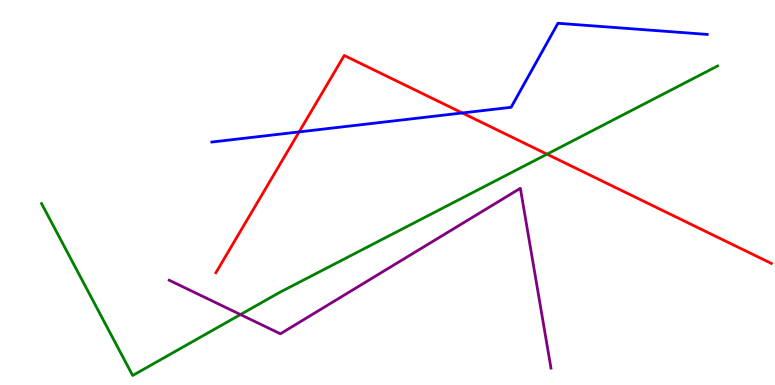[{'lines': ['blue', 'red'], 'intersections': [{'x': 3.86, 'y': 6.57}, {'x': 5.97, 'y': 7.07}]}, {'lines': ['green', 'red'], 'intersections': [{'x': 7.06, 'y': 6.0}]}, {'lines': ['purple', 'red'], 'intersections': []}, {'lines': ['blue', 'green'], 'intersections': []}, {'lines': ['blue', 'purple'], 'intersections': []}, {'lines': ['green', 'purple'], 'intersections': [{'x': 3.1, 'y': 1.83}]}]